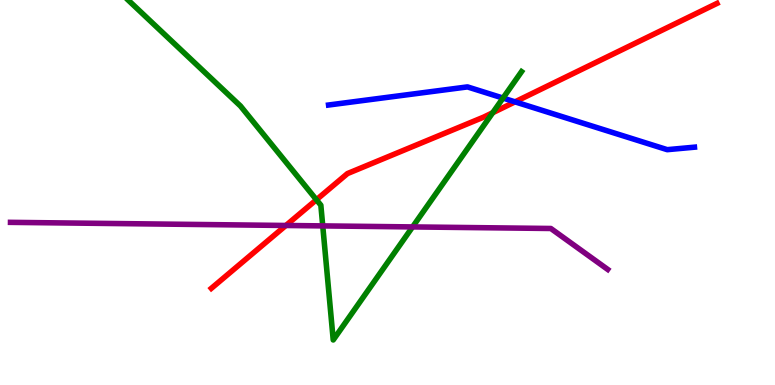[{'lines': ['blue', 'red'], 'intersections': [{'x': 6.65, 'y': 7.35}]}, {'lines': ['green', 'red'], 'intersections': [{'x': 4.08, 'y': 4.81}, {'x': 6.36, 'y': 7.07}]}, {'lines': ['purple', 'red'], 'intersections': [{'x': 3.69, 'y': 4.14}]}, {'lines': ['blue', 'green'], 'intersections': [{'x': 6.49, 'y': 7.45}]}, {'lines': ['blue', 'purple'], 'intersections': []}, {'lines': ['green', 'purple'], 'intersections': [{'x': 4.16, 'y': 4.13}, {'x': 5.32, 'y': 4.11}]}]